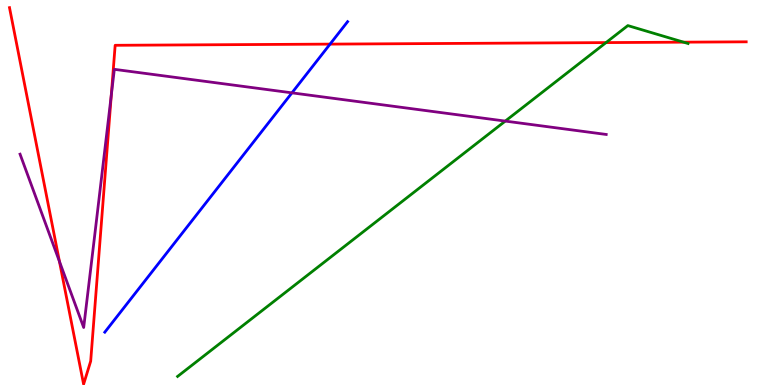[{'lines': ['blue', 'red'], 'intersections': [{'x': 4.26, 'y': 8.85}]}, {'lines': ['green', 'red'], 'intersections': [{'x': 7.82, 'y': 8.89}, {'x': 8.82, 'y': 8.9}]}, {'lines': ['purple', 'red'], 'intersections': [{'x': 0.767, 'y': 3.21}, {'x': 1.44, 'y': 7.53}]}, {'lines': ['blue', 'green'], 'intersections': []}, {'lines': ['blue', 'purple'], 'intersections': [{'x': 3.77, 'y': 7.59}]}, {'lines': ['green', 'purple'], 'intersections': [{'x': 6.52, 'y': 6.85}]}]